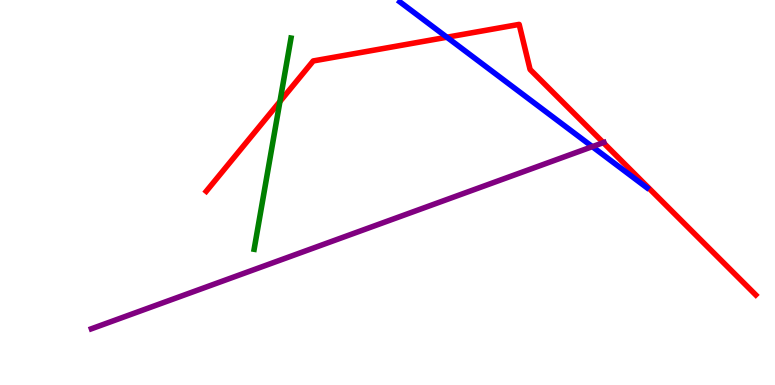[{'lines': ['blue', 'red'], 'intersections': [{'x': 5.77, 'y': 9.03}]}, {'lines': ['green', 'red'], 'intersections': [{'x': 3.61, 'y': 7.36}]}, {'lines': ['purple', 'red'], 'intersections': [{'x': 7.78, 'y': 6.3}]}, {'lines': ['blue', 'green'], 'intersections': []}, {'lines': ['blue', 'purple'], 'intersections': [{'x': 7.64, 'y': 6.19}]}, {'lines': ['green', 'purple'], 'intersections': []}]